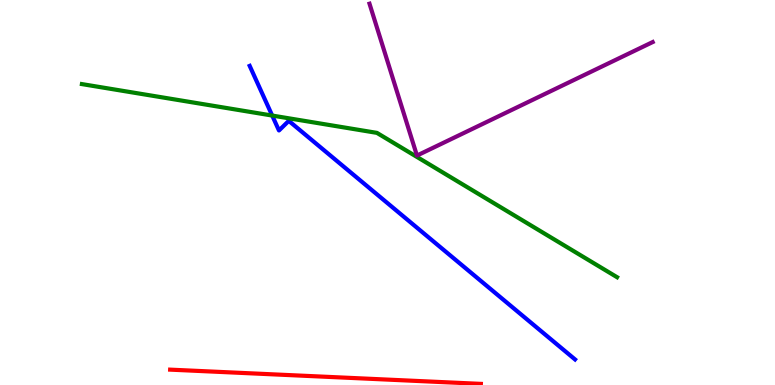[{'lines': ['blue', 'red'], 'intersections': []}, {'lines': ['green', 'red'], 'intersections': []}, {'lines': ['purple', 'red'], 'intersections': []}, {'lines': ['blue', 'green'], 'intersections': [{'x': 3.51, 'y': 7.0}]}, {'lines': ['blue', 'purple'], 'intersections': []}, {'lines': ['green', 'purple'], 'intersections': []}]